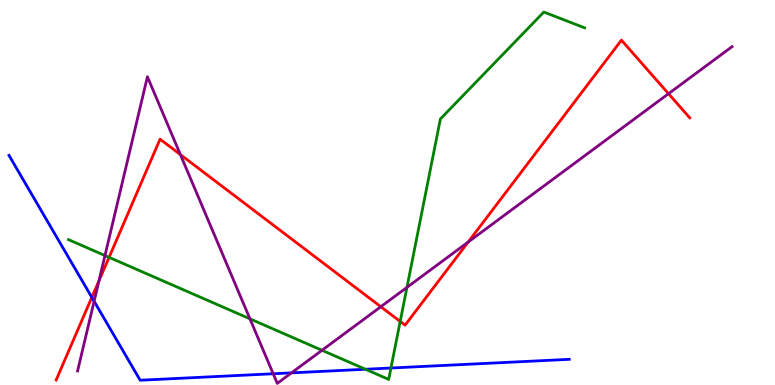[{'lines': ['blue', 'red'], 'intersections': [{'x': 1.18, 'y': 2.28}]}, {'lines': ['green', 'red'], 'intersections': [{'x': 1.41, 'y': 3.32}, {'x': 5.16, 'y': 1.65}]}, {'lines': ['purple', 'red'], 'intersections': [{'x': 1.28, 'y': 2.71}, {'x': 2.33, 'y': 5.98}, {'x': 4.91, 'y': 2.03}, {'x': 6.04, 'y': 3.71}, {'x': 8.63, 'y': 7.57}]}, {'lines': ['blue', 'green'], 'intersections': [{'x': 4.72, 'y': 0.409}, {'x': 5.04, 'y': 0.441}]}, {'lines': ['blue', 'purple'], 'intersections': [{'x': 1.21, 'y': 2.17}, {'x': 3.53, 'y': 0.292}, {'x': 3.76, 'y': 0.315}]}, {'lines': ['green', 'purple'], 'intersections': [{'x': 1.35, 'y': 3.36}, {'x': 3.23, 'y': 1.72}, {'x': 4.15, 'y': 0.902}, {'x': 5.25, 'y': 2.54}]}]